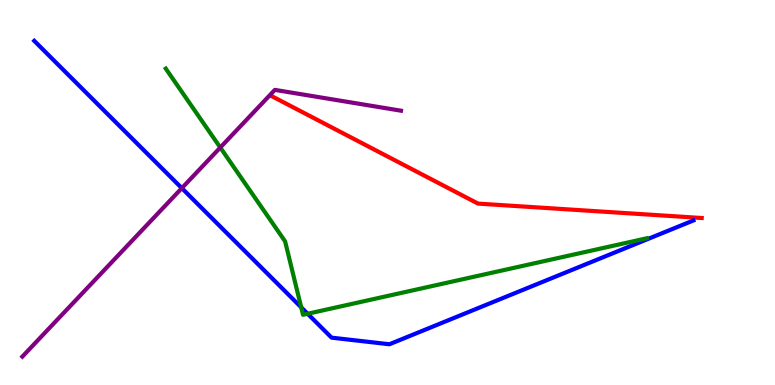[{'lines': ['blue', 'red'], 'intersections': []}, {'lines': ['green', 'red'], 'intersections': []}, {'lines': ['purple', 'red'], 'intersections': []}, {'lines': ['blue', 'green'], 'intersections': [{'x': 3.89, 'y': 2.02}, {'x': 3.97, 'y': 1.85}]}, {'lines': ['blue', 'purple'], 'intersections': [{'x': 2.35, 'y': 5.11}]}, {'lines': ['green', 'purple'], 'intersections': [{'x': 2.84, 'y': 6.17}]}]